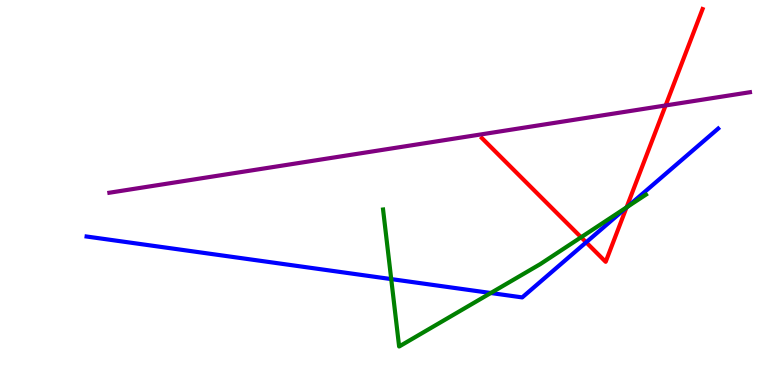[{'lines': ['blue', 'red'], 'intersections': [{'x': 7.56, 'y': 3.71}, {'x': 8.08, 'y': 4.61}]}, {'lines': ['green', 'red'], 'intersections': [{'x': 7.5, 'y': 3.84}, {'x': 8.08, 'y': 4.61}]}, {'lines': ['purple', 'red'], 'intersections': [{'x': 8.59, 'y': 7.26}]}, {'lines': ['blue', 'green'], 'intersections': [{'x': 5.05, 'y': 2.75}, {'x': 6.33, 'y': 2.39}, {'x': 8.09, 'y': 4.63}]}, {'lines': ['blue', 'purple'], 'intersections': []}, {'lines': ['green', 'purple'], 'intersections': []}]